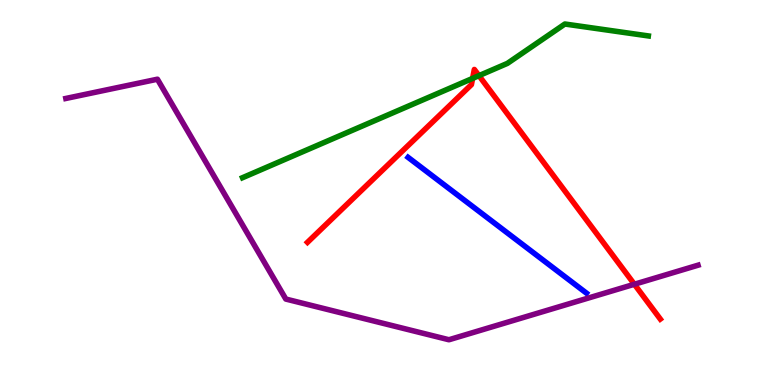[{'lines': ['blue', 'red'], 'intersections': []}, {'lines': ['green', 'red'], 'intersections': [{'x': 6.1, 'y': 7.96}, {'x': 6.18, 'y': 8.04}]}, {'lines': ['purple', 'red'], 'intersections': [{'x': 8.19, 'y': 2.62}]}, {'lines': ['blue', 'green'], 'intersections': []}, {'lines': ['blue', 'purple'], 'intersections': []}, {'lines': ['green', 'purple'], 'intersections': []}]